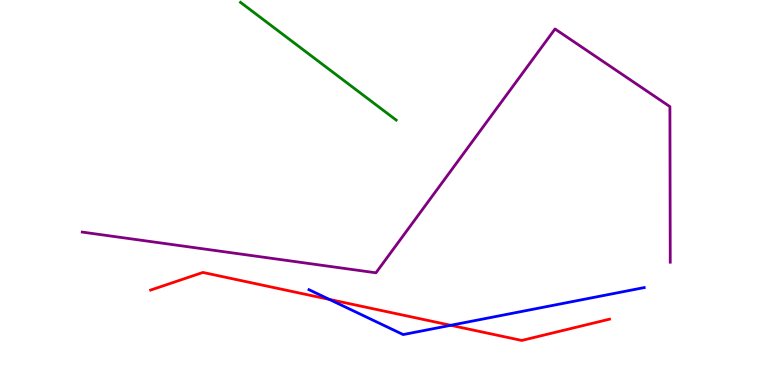[{'lines': ['blue', 'red'], 'intersections': [{'x': 4.25, 'y': 2.22}, {'x': 5.82, 'y': 1.55}]}, {'lines': ['green', 'red'], 'intersections': []}, {'lines': ['purple', 'red'], 'intersections': []}, {'lines': ['blue', 'green'], 'intersections': []}, {'lines': ['blue', 'purple'], 'intersections': []}, {'lines': ['green', 'purple'], 'intersections': []}]